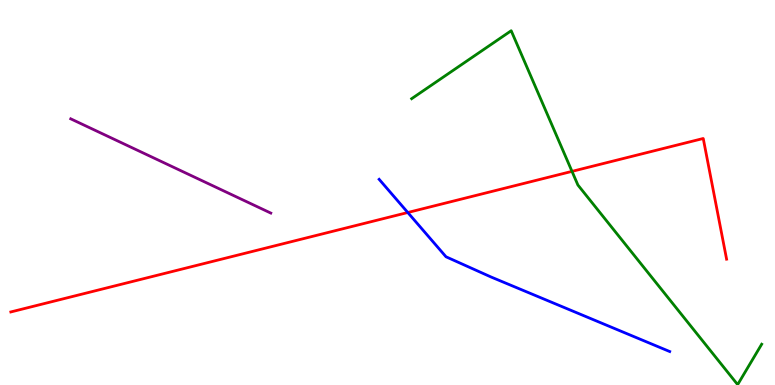[{'lines': ['blue', 'red'], 'intersections': [{'x': 5.26, 'y': 4.48}]}, {'lines': ['green', 'red'], 'intersections': [{'x': 7.38, 'y': 5.55}]}, {'lines': ['purple', 'red'], 'intersections': []}, {'lines': ['blue', 'green'], 'intersections': []}, {'lines': ['blue', 'purple'], 'intersections': []}, {'lines': ['green', 'purple'], 'intersections': []}]